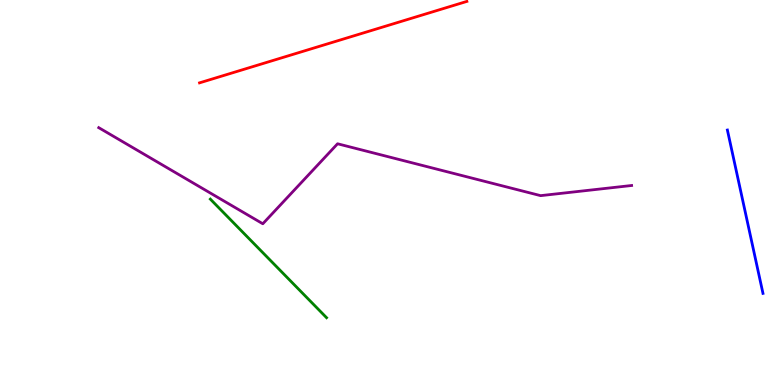[{'lines': ['blue', 'red'], 'intersections': []}, {'lines': ['green', 'red'], 'intersections': []}, {'lines': ['purple', 'red'], 'intersections': []}, {'lines': ['blue', 'green'], 'intersections': []}, {'lines': ['blue', 'purple'], 'intersections': []}, {'lines': ['green', 'purple'], 'intersections': []}]